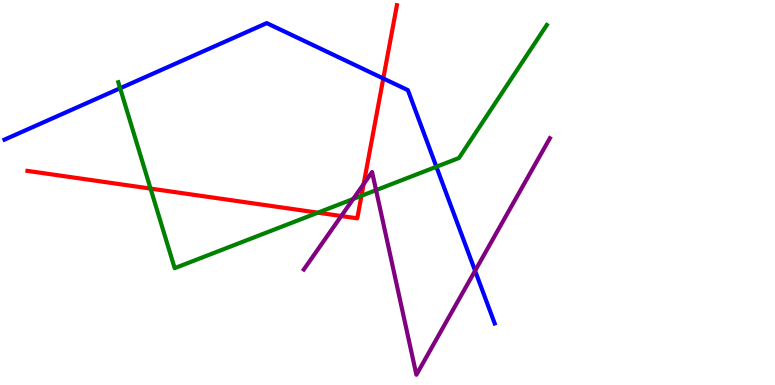[{'lines': ['blue', 'red'], 'intersections': [{'x': 4.95, 'y': 7.96}]}, {'lines': ['green', 'red'], 'intersections': [{'x': 1.94, 'y': 5.1}, {'x': 4.1, 'y': 4.48}, {'x': 4.66, 'y': 4.91}]}, {'lines': ['purple', 'red'], 'intersections': [{'x': 4.4, 'y': 4.39}, {'x': 4.69, 'y': 5.22}]}, {'lines': ['blue', 'green'], 'intersections': [{'x': 1.55, 'y': 7.71}, {'x': 5.63, 'y': 5.67}]}, {'lines': ['blue', 'purple'], 'intersections': [{'x': 6.13, 'y': 2.97}]}, {'lines': ['green', 'purple'], 'intersections': [{'x': 4.56, 'y': 4.83}, {'x': 4.85, 'y': 5.06}]}]